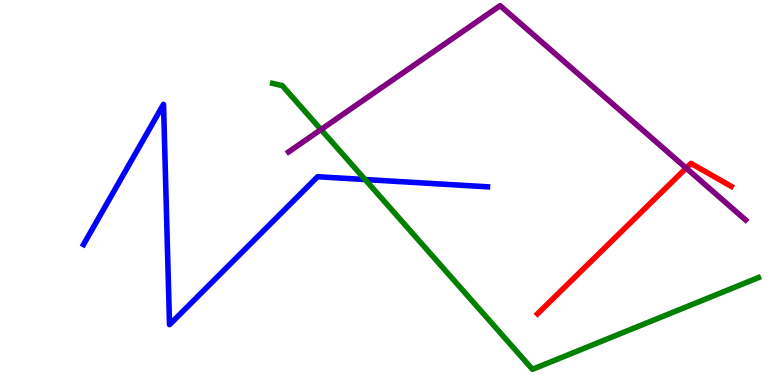[{'lines': ['blue', 'red'], 'intersections': []}, {'lines': ['green', 'red'], 'intersections': []}, {'lines': ['purple', 'red'], 'intersections': [{'x': 8.85, 'y': 5.63}]}, {'lines': ['blue', 'green'], 'intersections': [{'x': 4.71, 'y': 5.34}]}, {'lines': ['blue', 'purple'], 'intersections': []}, {'lines': ['green', 'purple'], 'intersections': [{'x': 4.14, 'y': 6.64}]}]